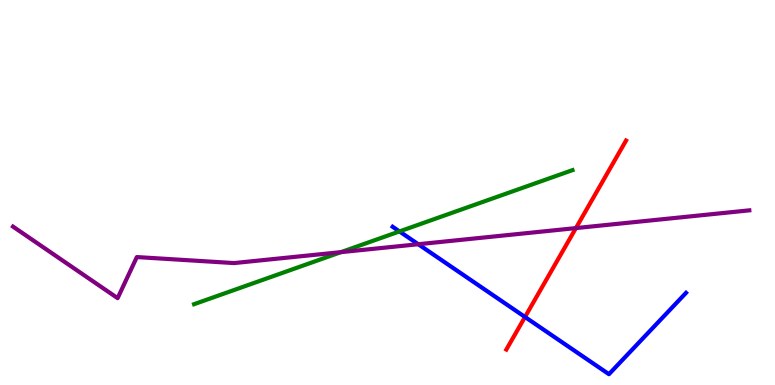[{'lines': ['blue', 'red'], 'intersections': [{'x': 6.77, 'y': 1.77}]}, {'lines': ['green', 'red'], 'intersections': []}, {'lines': ['purple', 'red'], 'intersections': [{'x': 7.43, 'y': 4.08}]}, {'lines': ['blue', 'green'], 'intersections': [{'x': 5.15, 'y': 3.99}]}, {'lines': ['blue', 'purple'], 'intersections': [{'x': 5.4, 'y': 3.66}]}, {'lines': ['green', 'purple'], 'intersections': [{'x': 4.4, 'y': 3.45}]}]